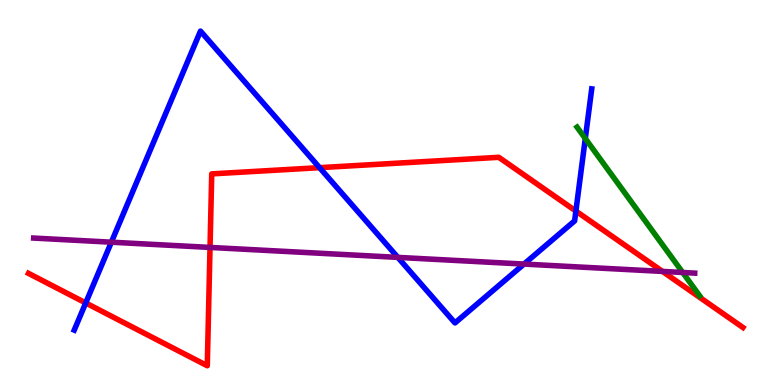[{'lines': ['blue', 'red'], 'intersections': [{'x': 1.11, 'y': 2.13}, {'x': 4.12, 'y': 5.65}, {'x': 7.43, 'y': 4.52}]}, {'lines': ['green', 'red'], 'intersections': []}, {'lines': ['purple', 'red'], 'intersections': [{'x': 2.71, 'y': 3.57}, {'x': 8.55, 'y': 2.95}]}, {'lines': ['blue', 'green'], 'intersections': [{'x': 7.55, 'y': 6.4}]}, {'lines': ['blue', 'purple'], 'intersections': [{'x': 1.44, 'y': 3.71}, {'x': 5.13, 'y': 3.31}, {'x': 6.76, 'y': 3.14}]}, {'lines': ['green', 'purple'], 'intersections': [{'x': 8.81, 'y': 2.92}]}]